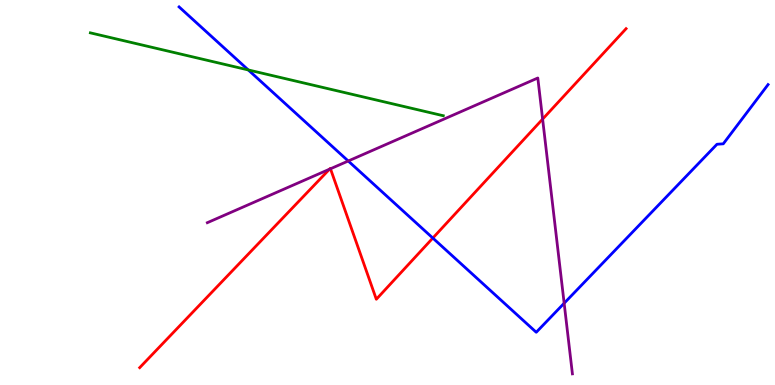[{'lines': ['blue', 'red'], 'intersections': [{'x': 5.58, 'y': 3.82}]}, {'lines': ['green', 'red'], 'intersections': []}, {'lines': ['purple', 'red'], 'intersections': [{'x': 4.25, 'y': 5.6}, {'x': 4.26, 'y': 5.62}, {'x': 7.0, 'y': 6.91}]}, {'lines': ['blue', 'green'], 'intersections': [{'x': 3.2, 'y': 8.18}]}, {'lines': ['blue', 'purple'], 'intersections': [{'x': 4.49, 'y': 5.82}, {'x': 7.28, 'y': 2.12}]}, {'lines': ['green', 'purple'], 'intersections': []}]